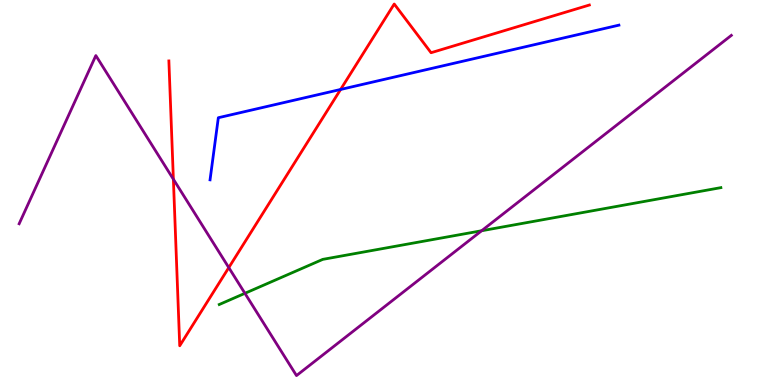[{'lines': ['blue', 'red'], 'intersections': [{'x': 4.39, 'y': 7.68}]}, {'lines': ['green', 'red'], 'intersections': []}, {'lines': ['purple', 'red'], 'intersections': [{'x': 2.24, 'y': 5.34}, {'x': 2.95, 'y': 3.05}]}, {'lines': ['blue', 'green'], 'intersections': []}, {'lines': ['blue', 'purple'], 'intersections': []}, {'lines': ['green', 'purple'], 'intersections': [{'x': 3.16, 'y': 2.38}, {'x': 6.21, 'y': 4.01}]}]